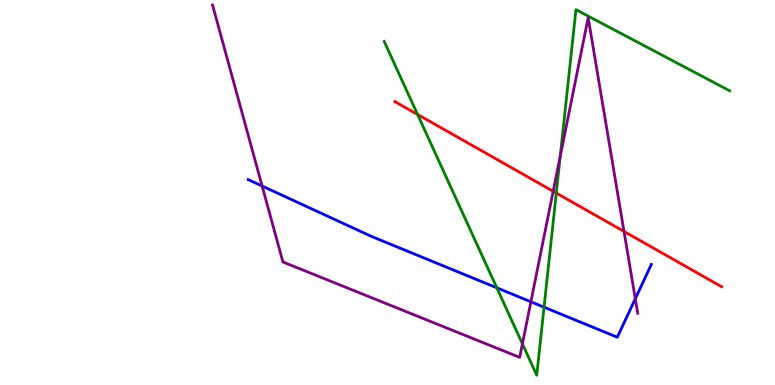[{'lines': ['blue', 'red'], 'intersections': []}, {'lines': ['green', 'red'], 'intersections': [{'x': 5.39, 'y': 7.03}, {'x': 7.18, 'y': 4.99}]}, {'lines': ['purple', 'red'], 'intersections': [{'x': 7.14, 'y': 5.03}, {'x': 8.05, 'y': 3.99}]}, {'lines': ['blue', 'green'], 'intersections': [{'x': 6.41, 'y': 2.52}, {'x': 7.02, 'y': 2.02}]}, {'lines': ['blue', 'purple'], 'intersections': [{'x': 3.38, 'y': 5.17}, {'x': 6.85, 'y': 2.16}, {'x': 8.2, 'y': 2.24}]}, {'lines': ['green', 'purple'], 'intersections': [{'x': 6.74, 'y': 1.07}, {'x': 7.23, 'y': 5.94}]}]